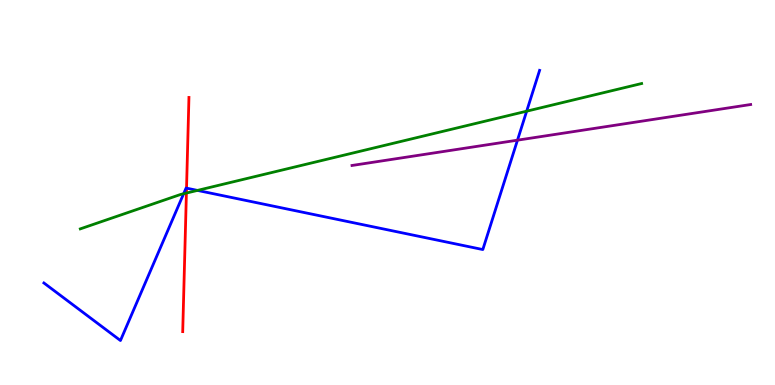[{'lines': ['blue', 'red'], 'intersections': [{'x': 2.41, 'y': 5.11}]}, {'lines': ['green', 'red'], 'intersections': [{'x': 2.41, 'y': 4.99}]}, {'lines': ['purple', 'red'], 'intersections': []}, {'lines': ['blue', 'green'], 'intersections': [{'x': 2.37, 'y': 4.97}, {'x': 2.55, 'y': 5.05}, {'x': 6.8, 'y': 7.11}]}, {'lines': ['blue', 'purple'], 'intersections': [{'x': 6.68, 'y': 6.36}]}, {'lines': ['green', 'purple'], 'intersections': []}]